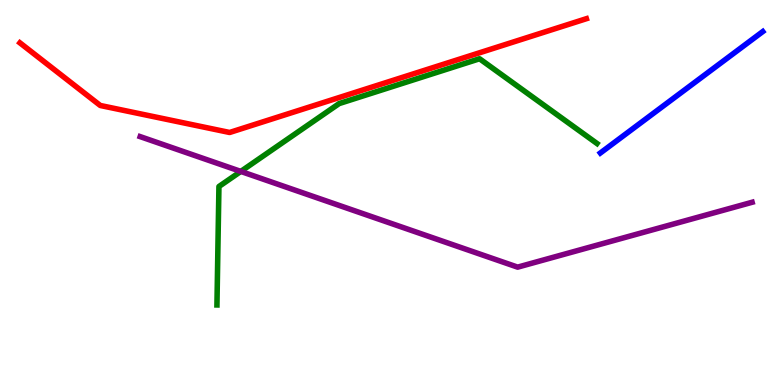[{'lines': ['blue', 'red'], 'intersections': []}, {'lines': ['green', 'red'], 'intersections': []}, {'lines': ['purple', 'red'], 'intersections': []}, {'lines': ['blue', 'green'], 'intersections': []}, {'lines': ['blue', 'purple'], 'intersections': []}, {'lines': ['green', 'purple'], 'intersections': [{'x': 3.11, 'y': 5.55}]}]